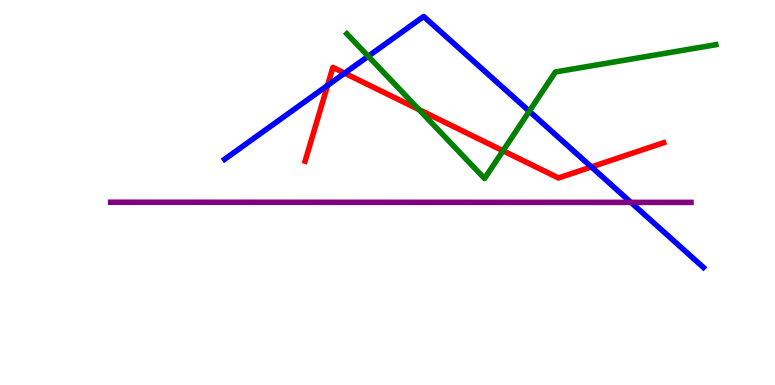[{'lines': ['blue', 'red'], 'intersections': [{'x': 4.23, 'y': 7.78}, {'x': 4.45, 'y': 8.1}, {'x': 7.63, 'y': 5.66}]}, {'lines': ['green', 'red'], 'intersections': [{'x': 5.41, 'y': 7.15}, {'x': 6.49, 'y': 6.08}]}, {'lines': ['purple', 'red'], 'intersections': []}, {'lines': ['blue', 'green'], 'intersections': [{'x': 4.75, 'y': 8.54}, {'x': 6.83, 'y': 7.11}]}, {'lines': ['blue', 'purple'], 'intersections': [{'x': 8.14, 'y': 4.74}]}, {'lines': ['green', 'purple'], 'intersections': []}]